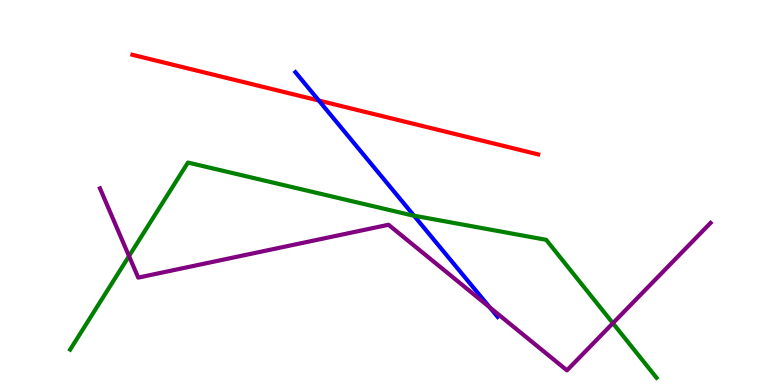[{'lines': ['blue', 'red'], 'intersections': [{'x': 4.11, 'y': 7.39}]}, {'lines': ['green', 'red'], 'intersections': []}, {'lines': ['purple', 'red'], 'intersections': []}, {'lines': ['blue', 'green'], 'intersections': [{'x': 5.34, 'y': 4.4}]}, {'lines': ['blue', 'purple'], 'intersections': [{'x': 6.32, 'y': 2.02}]}, {'lines': ['green', 'purple'], 'intersections': [{'x': 1.66, 'y': 3.35}, {'x': 7.91, 'y': 1.61}]}]